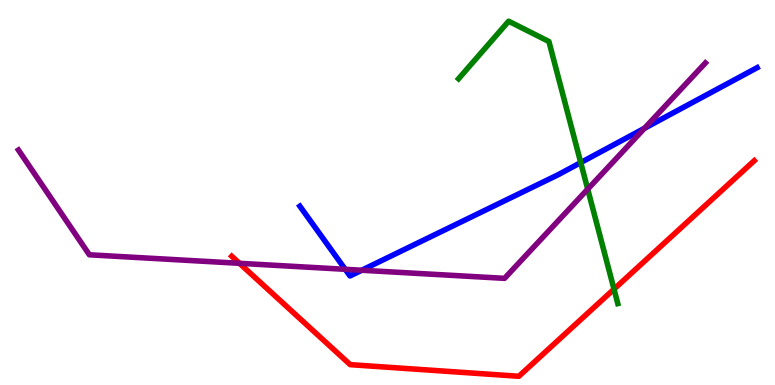[{'lines': ['blue', 'red'], 'intersections': []}, {'lines': ['green', 'red'], 'intersections': [{'x': 7.92, 'y': 2.49}]}, {'lines': ['purple', 'red'], 'intersections': [{'x': 3.09, 'y': 3.16}]}, {'lines': ['blue', 'green'], 'intersections': [{'x': 7.49, 'y': 5.78}]}, {'lines': ['blue', 'purple'], 'intersections': [{'x': 4.45, 'y': 3.0}, {'x': 4.67, 'y': 2.98}, {'x': 8.32, 'y': 6.67}]}, {'lines': ['green', 'purple'], 'intersections': [{'x': 7.58, 'y': 5.09}]}]